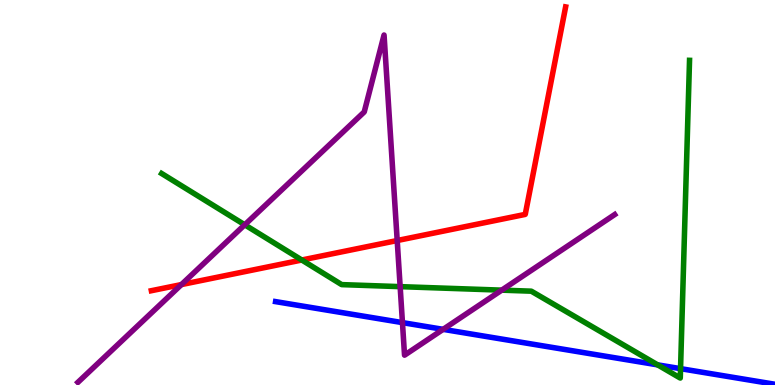[{'lines': ['blue', 'red'], 'intersections': []}, {'lines': ['green', 'red'], 'intersections': [{'x': 3.89, 'y': 3.25}]}, {'lines': ['purple', 'red'], 'intersections': [{'x': 2.34, 'y': 2.61}, {'x': 5.13, 'y': 3.75}]}, {'lines': ['blue', 'green'], 'intersections': [{'x': 8.49, 'y': 0.523}, {'x': 8.78, 'y': 0.425}]}, {'lines': ['blue', 'purple'], 'intersections': [{'x': 5.19, 'y': 1.62}, {'x': 5.72, 'y': 1.45}]}, {'lines': ['green', 'purple'], 'intersections': [{'x': 3.16, 'y': 4.16}, {'x': 5.16, 'y': 2.55}, {'x': 6.47, 'y': 2.46}]}]